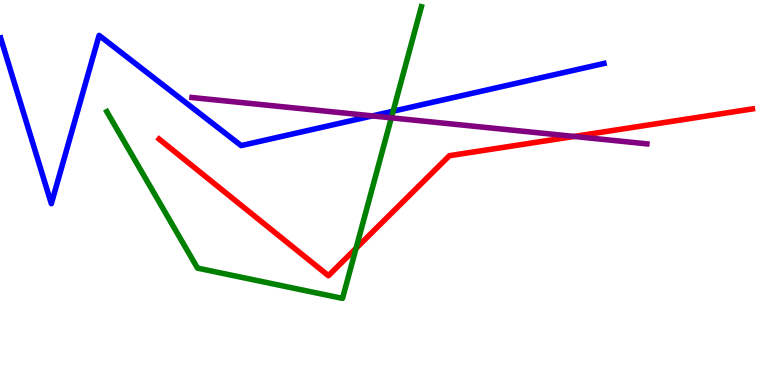[{'lines': ['blue', 'red'], 'intersections': []}, {'lines': ['green', 'red'], 'intersections': [{'x': 4.59, 'y': 3.55}]}, {'lines': ['purple', 'red'], 'intersections': [{'x': 7.41, 'y': 6.46}]}, {'lines': ['blue', 'green'], 'intersections': [{'x': 5.07, 'y': 7.11}]}, {'lines': ['blue', 'purple'], 'intersections': [{'x': 4.8, 'y': 6.99}]}, {'lines': ['green', 'purple'], 'intersections': [{'x': 5.05, 'y': 6.94}]}]